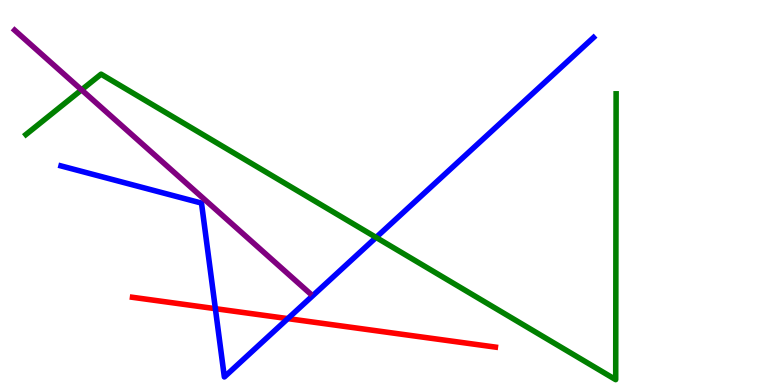[{'lines': ['blue', 'red'], 'intersections': [{'x': 2.78, 'y': 1.98}, {'x': 3.71, 'y': 1.72}]}, {'lines': ['green', 'red'], 'intersections': []}, {'lines': ['purple', 'red'], 'intersections': []}, {'lines': ['blue', 'green'], 'intersections': [{'x': 4.85, 'y': 3.83}]}, {'lines': ['blue', 'purple'], 'intersections': []}, {'lines': ['green', 'purple'], 'intersections': [{'x': 1.05, 'y': 7.67}]}]